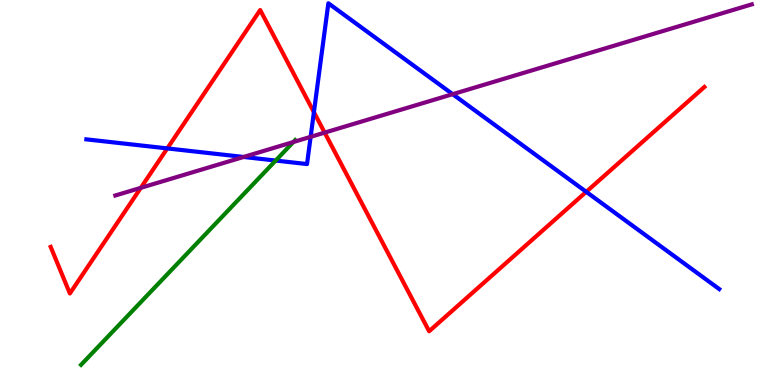[{'lines': ['blue', 'red'], 'intersections': [{'x': 2.16, 'y': 6.15}, {'x': 4.05, 'y': 7.09}, {'x': 7.56, 'y': 5.02}]}, {'lines': ['green', 'red'], 'intersections': []}, {'lines': ['purple', 'red'], 'intersections': [{'x': 1.82, 'y': 5.12}, {'x': 4.19, 'y': 6.56}]}, {'lines': ['blue', 'green'], 'intersections': [{'x': 3.56, 'y': 5.83}]}, {'lines': ['blue', 'purple'], 'intersections': [{'x': 3.14, 'y': 5.92}, {'x': 4.01, 'y': 6.45}, {'x': 5.84, 'y': 7.55}]}, {'lines': ['green', 'purple'], 'intersections': [{'x': 3.78, 'y': 6.31}]}]